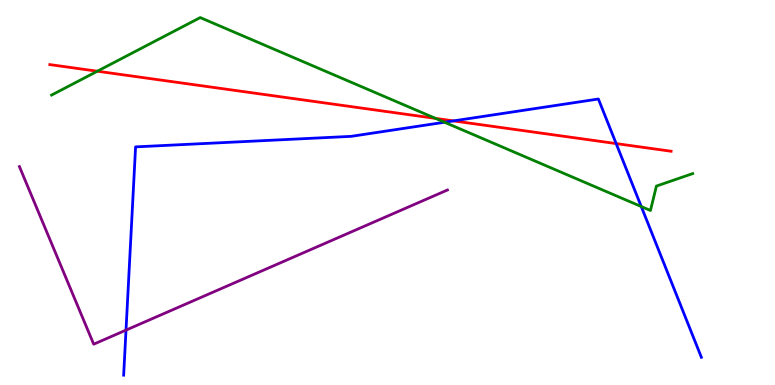[{'lines': ['blue', 'red'], 'intersections': [{'x': 5.85, 'y': 6.86}, {'x': 7.95, 'y': 6.27}]}, {'lines': ['green', 'red'], 'intersections': [{'x': 1.26, 'y': 8.15}, {'x': 5.62, 'y': 6.93}]}, {'lines': ['purple', 'red'], 'intersections': []}, {'lines': ['blue', 'green'], 'intersections': [{'x': 5.74, 'y': 6.82}, {'x': 8.27, 'y': 4.64}]}, {'lines': ['blue', 'purple'], 'intersections': [{'x': 1.63, 'y': 1.43}]}, {'lines': ['green', 'purple'], 'intersections': []}]